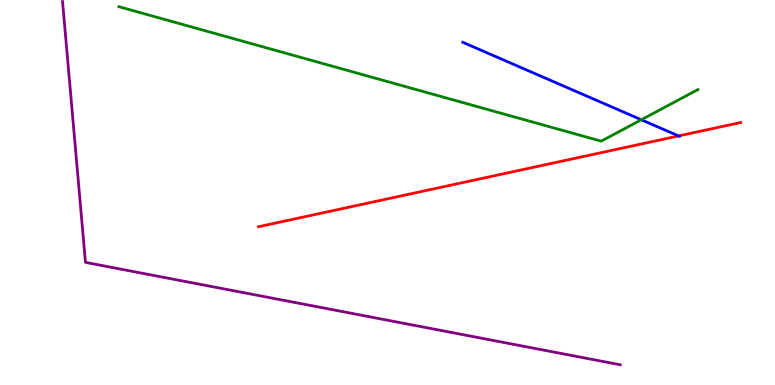[{'lines': ['blue', 'red'], 'intersections': [{'x': 8.76, 'y': 6.47}]}, {'lines': ['green', 'red'], 'intersections': []}, {'lines': ['purple', 'red'], 'intersections': []}, {'lines': ['blue', 'green'], 'intersections': [{'x': 8.28, 'y': 6.89}]}, {'lines': ['blue', 'purple'], 'intersections': []}, {'lines': ['green', 'purple'], 'intersections': []}]